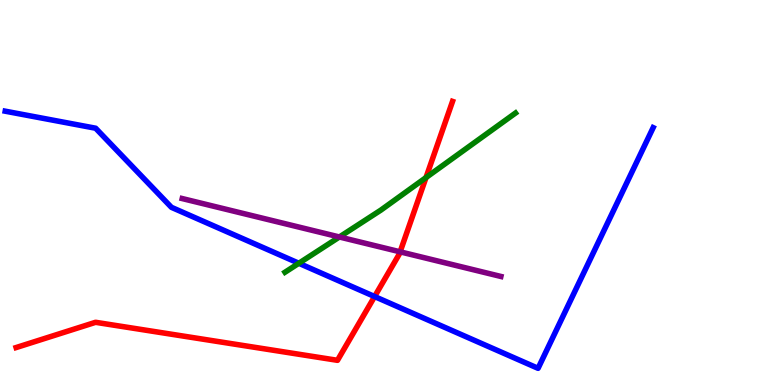[{'lines': ['blue', 'red'], 'intersections': [{'x': 4.83, 'y': 2.3}]}, {'lines': ['green', 'red'], 'intersections': [{'x': 5.5, 'y': 5.39}]}, {'lines': ['purple', 'red'], 'intersections': [{'x': 5.16, 'y': 3.46}]}, {'lines': ['blue', 'green'], 'intersections': [{'x': 3.86, 'y': 3.16}]}, {'lines': ['blue', 'purple'], 'intersections': []}, {'lines': ['green', 'purple'], 'intersections': [{'x': 4.38, 'y': 3.84}]}]